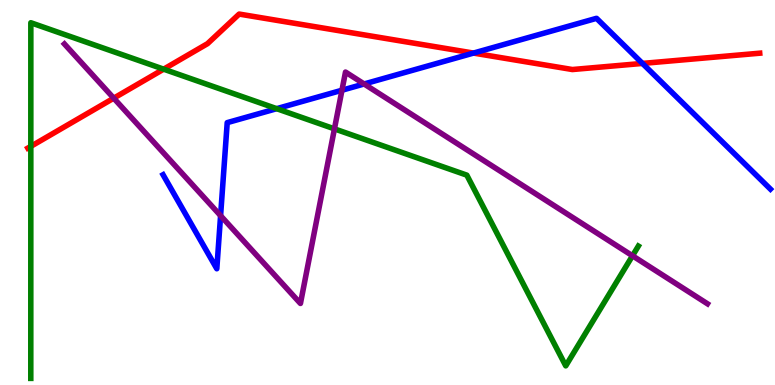[{'lines': ['blue', 'red'], 'intersections': [{'x': 6.11, 'y': 8.62}, {'x': 8.29, 'y': 8.35}]}, {'lines': ['green', 'red'], 'intersections': [{'x': 0.398, 'y': 6.2}, {'x': 2.11, 'y': 8.2}]}, {'lines': ['purple', 'red'], 'intersections': [{'x': 1.47, 'y': 7.45}]}, {'lines': ['blue', 'green'], 'intersections': [{'x': 3.57, 'y': 7.18}]}, {'lines': ['blue', 'purple'], 'intersections': [{'x': 2.85, 'y': 4.4}, {'x': 4.41, 'y': 7.66}, {'x': 4.7, 'y': 7.82}]}, {'lines': ['green', 'purple'], 'intersections': [{'x': 4.32, 'y': 6.65}, {'x': 8.16, 'y': 3.36}]}]